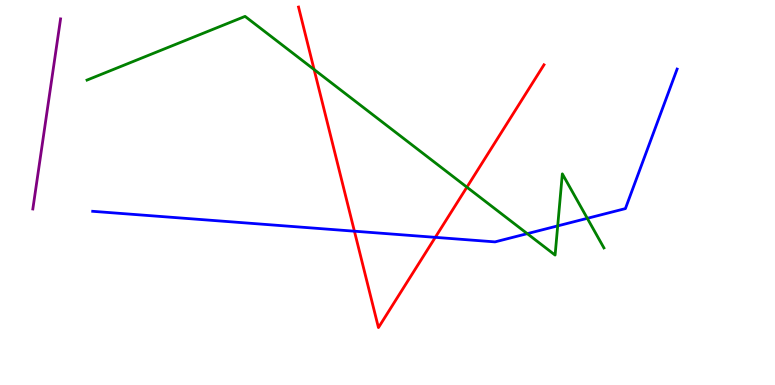[{'lines': ['blue', 'red'], 'intersections': [{'x': 4.57, 'y': 3.99}, {'x': 5.62, 'y': 3.84}]}, {'lines': ['green', 'red'], 'intersections': [{'x': 4.05, 'y': 8.19}, {'x': 6.02, 'y': 5.14}]}, {'lines': ['purple', 'red'], 'intersections': []}, {'lines': ['blue', 'green'], 'intersections': [{'x': 6.8, 'y': 3.93}, {'x': 7.2, 'y': 4.13}, {'x': 7.58, 'y': 4.33}]}, {'lines': ['blue', 'purple'], 'intersections': []}, {'lines': ['green', 'purple'], 'intersections': []}]